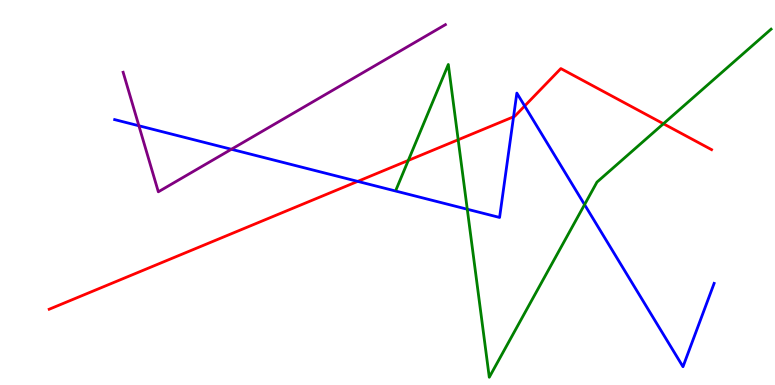[{'lines': ['blue', 'red'], 'intersections': [{'x': 4.62, 'y': 5.29}, {'x': 6.63, 'y': 6.97}, {'x': 6.77, 'y': 7.25}]}, {'lines': ['green', 'red'], 'intersections': [{'x': 5.27, 'y': 5.83}, {'x': 5.91, 'y': 6.37}, {'x': 8.56, 'y': 6.79}]}, {'lines': ['purple', 'red'], 'intersections': []}, {'lines': ['blue', 'green'], 'intersections': [{'x': 6.03, 'y': 4.57}, {'x': 7.54, 'y': 4.69}]}, {'lines': ['blue', 'purple'], 'intersections': [{'x': 1.79, 'y': 6.73}, {'x': 2.99, 'y': 6.12}]}, {'lines': ['green', 'purple'], 'intersections': []}]